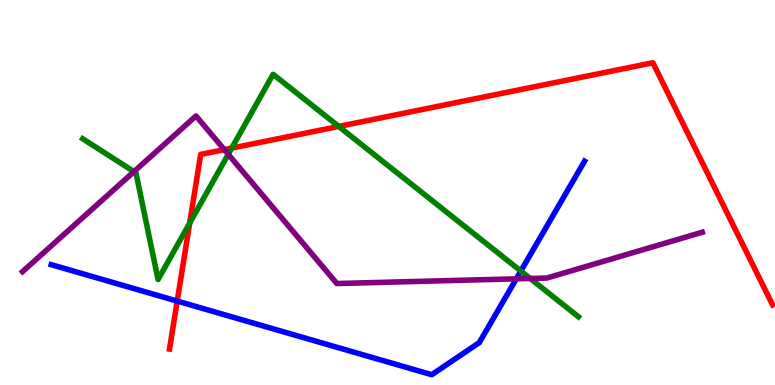[{'lines': ['blue', 'red'], 'intersections': [{'x': 2.29, 'y': 2.18}]}, {'lines': ['green', 'red'], 'intersections': [{'x': 2.45, 'y': 4.2}, {'x': 2.99, 'y': 6.15}, {'x': 4.37, 'y': 6.72}]}, {'lines': ['purple', 'red'], 'intersections': [{'x': 2.89, 'y': 6.11}]}, {'lines': ['blue', 'green'], 'intersections': [{'x': 6.72, 'y': 2.96}]}, {'lines': ['blue', 'purple'], 'intersections': [{'x': 6.66, 'y': 2.76}]}, {'lines': ['green', 'purple'], 'intersections': [{'x': 1.73, 'y': 5.54}, {'x': 2.95, 'y': 5.99}, {'x': 6.84, 'y': 2.77}]}]